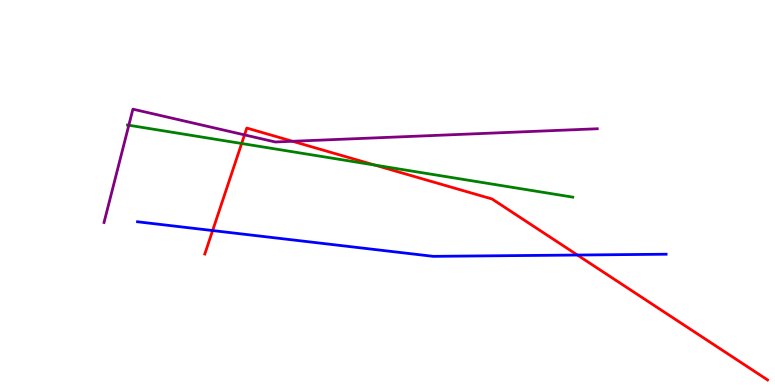[{'lines': ['blue', 'red'], 'intersections': [{'x': 2.74, 'y': 4.01}, {'x': 7.45, 'y': 3.38}]}, {'lines': ['green', 'red'], 'intersections': [{'x': 3.12, 'y': 6.27}, {'x': 4.84, 'y': 5.71}]}, {'lines': ['purple', 'red'], 'intersections': [{'x': 3.16, 'y': 6.5}, {'x': 3.77, 'y': 6.33}]}, {'lines': ['blue', 'green'], 'intersections': []}, {'lines': ['blue', 'purple'], 'intersections': []}, {'lines': ['green', 'purple'], 'intersections': [{'x': 1.66, 'y': 6.75}]}]